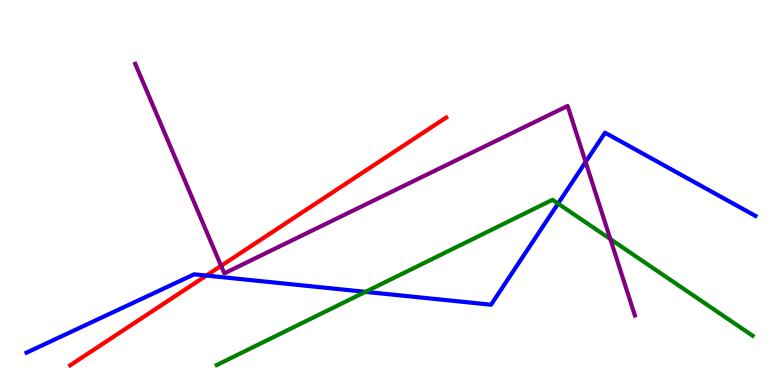[{'lines': ['blue', 'red'], 'intersections': [{'x': 2.66, 'y': 2.84}]}, {'lines': ['green', 'red'], 'intersections': []}, {'lines': ['purple', 'red'], 'intersections': [{'x': 2.85, 'y': 3.09}]}, {'lines': ['blue', 'green'], 'intersections': [{'x': 4.72, 'y': 2.42}, {'x': 7.2, 'y': 4.71}]}, {'lines': ['blue', 'purple'], 'intersections': [{'x': 7.56, 'y': 5.79}]}, {'lines': ['green', 'purple'], 'intersections': [{'x': 7.88, 'y': 3.79}]}]